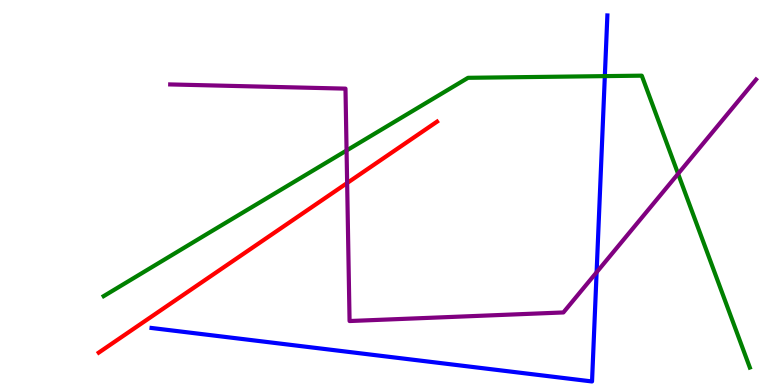[{'lines': ['blue', 'red'], 'intersections': []}, {'lines': ['green', 'red'], 'intersections': []}, {'lines': ['purple', 'red'], 'intersections': [{'x': 4.48, 'y': 5.25}]}, {'lines': ['blue', 'green'], 'intersections': [{'x': 7.8, 'y': 8.02}]}, {'lines': ['blue', 'purple'], 'intersections': [{'x': 7.7, 'y': 2.93}]}, {'lines': ['green', 'purple'], 'intersections': [{'x': 4.47, 'y': 6.09}, {'x': 8.75, 'y': 5.49}]}]